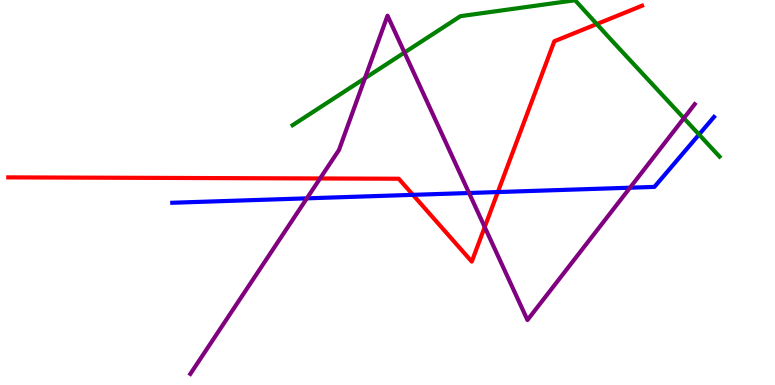[{'lines': ['blue', 'red'], 'intersections': [{'x': 5.33, 'y': 4.94}, {'x': 6.42, 'y': 5.01}]}, {'lines': ['green', 'red'], 'intersections': [{'x': 7.7, 'y': 9.38}]}, {'lines': ['purple', 'red'], 'intersections': [{'x': 4.13, 'y': 5.36}, {'x': 6.25, 'y': 4.1}]}, {'lines': ['blue', 'green'], 'intersections': [{'x': 9.02, 'y': 6.51}]}, {'lines': ['blue', 'purple'], 'intersections': [{'x': 3.96, 'y': 4.85}, {'x': 6.05, 'y': 4.99}, {'x': 8.13, 'y': 5.12}]}, {'lines': ['green', 'purple'], 'intersections': [{'x': 4.71, 'y': 7.97}, {'x': 5.22, 'y': 8.64}, {'x': 8.82, 'y': 6.93}]}]